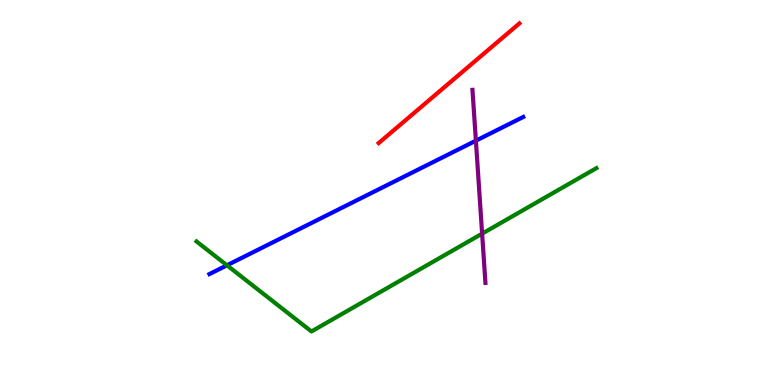[{'lines': ['blue', 'red'], 'intersections': []}, {'lines': ['green', 'red'], 'intersections': []}, {'lines': ['purple', 'red'], 'intersections': []}, {'lines': ['blue', 'green'], 'intersections': [{'x': 2.93, 'y': 3.11}]}, {'lines': ['blue', 'purple'], 'intersections': [{'x': 6.14, 'y': 6.35}]}, {'lines': ['green', 'purple'], 'intersections': [{'x': 6.22, 'y': 3.93}]}]